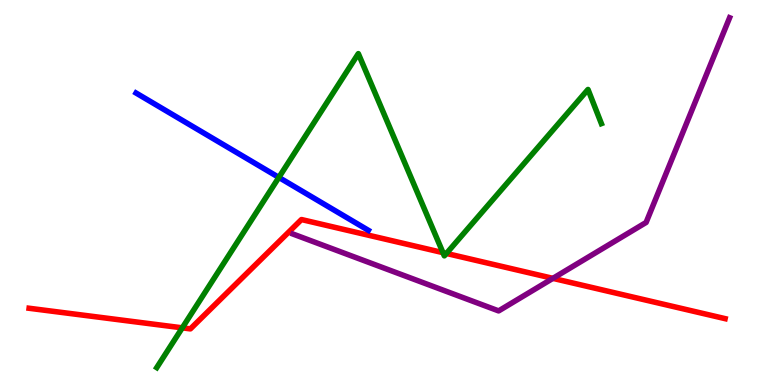[{'lines': ['blue', 'red'], 'intersections': []}, {'lines': ['green', 'red'], 'intersections': [{'x': 2.35, 'y': 1.48}, {'x': 5.72, 'y': 3.44}, {'x': 5.76, 'y': 3.42}]}, {'lines': ['purple', 'red'], 'intersections': [{'x': 7.13, 'y': 2.77}]}, {'lines': ['blue', 'green'], 'intersections': [{'x': 3.6, 'y': 5.39}]}, {'lines': ['blue', 'purple'], 'intersections': []}, {'lines': ['green', 'purple'], 'intersections': []}]